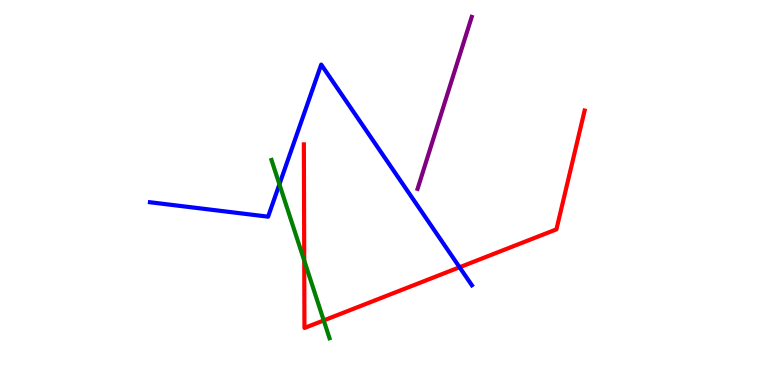[{'lines': ['blue', 'red'], 'intersections': [{'x': 5.93, 'y': 3.06}]}, {'lines': ['green', 'red'], 'intersections': [{'x': 3.93, 'y': 3.23}, {'x': 4.18, 'y': 1.68}]}, {'lines': ['purple', 'red'], 'intersections': []}, {'lines': ['blue', 'green'], 'intersections': [{'x': 3.61, 'y': 5.21}]}, {'lines': ['blue', 'purple'], 'intersections': []}, {'lines': ['green', 'purple'], 'intersections': []}]